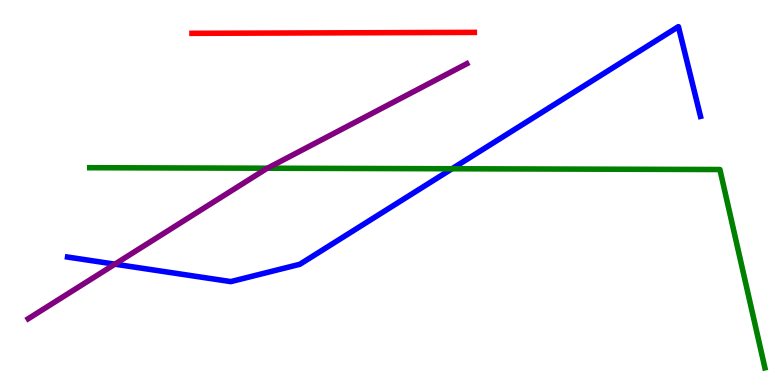[{'lines': ['blue', 'red'], 'intersections': []}, {'lines': ['green', 'red'], 'intersections': []}, {'lines': ['purple', 'red'], 'intersections': []}, {'lines': ['blue', 'green'], 'intersections': [{'x': 5.83, 'y': 5.62}]}, {'lines': ['blue', 'purple'], 'intersections': [{'x': 1.48, 'y': 3.14}]}, {'lines': ['green', 'purple'], 'intersections': [{'x': 3.45, 'y': 5.63}]}]